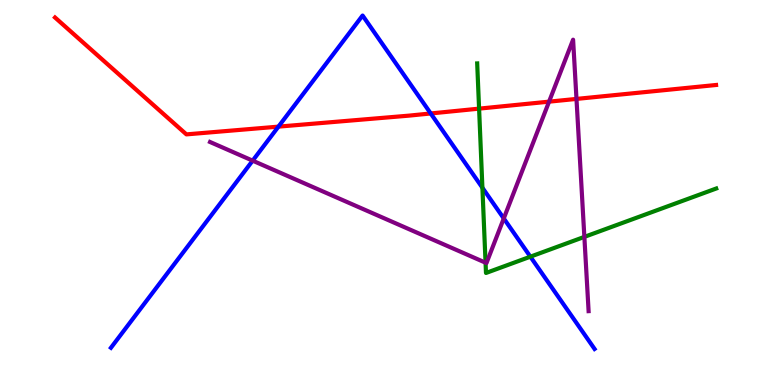[{'lines': ['blue', 'red'], 'intersections': [{'x': 3.59, 'y': 6.71}, {'x': 5.56, 'y': 7.05}]}, {'lines': ['green', 'red'], 'intersections': [{'x': 6.18, 'y': 7.18}]}, {'lines': ['purple', 'red'], 'intersections': [{'x': 7.08, 'y': 7.36}, {'x': 7.44, 'y': 7.43}]}, {'lines': ['blue', 'green'], 'intersections': [{'x': 6.22, 'y': 5.12}, {'x': 6.84, 'y': 3.33}]}, {'lines': ['blue', 'purple'], 'intersections': [{'x': 3.26, 'y': 5.83}, {'x': 6.5, 'y': 4.33}]}, {'lines': ['green', 'purple'], 'intersections': [{'x': 6.27, 'y': 3.18}, {'x': 7.54, 'y': 3.85}]}]